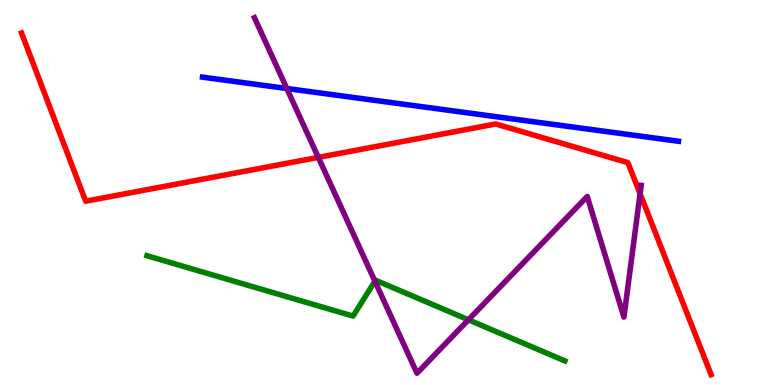[{'lines': ['blue', 'red'], 'intersections': []}, {'lines': ['green', 'red'], 'intersections': []}, {'lines': ['purple', 'red'], 'intersections': [{'x': 4.11, 'y': 5.91}, {'x': 8.26, 'y': 4.97}]}, {'lines': ['blue', 'green'], 'intersections': []}, {'lines': ['blue', 'purple'], 'intersections': [{'x': 3.7, 'y': 7.7}]}, {'lines': ['green', 'purple'], 'intersections': [{'x': 4.84, 'y': 2.7}, {'x': 6.04, 'y': 1.69}]}]